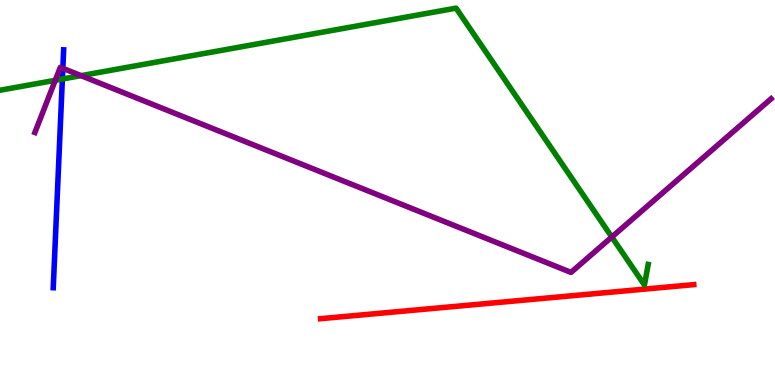[{'lines': ['blue', 'red'], 'intersections': []}, {'lines': ['green', 'red'], 'intersections': []}, {'lines': ['purple', 'red'], 'intersections': []}, {'lines': ['blue', 'green'], 'intersections': [{'x': 0.805, 'y': 7.95}]}, {'lines': ['blue', 'purple'], 'intersections': [{'x': 0.811, 'y': 8.23}]}, {'lines': ['green', 'purple'], 'intersections': [{'x': 0.713, 'y': 7.91}, {'x': 1.05, 'y': 8.04}, {'x': 7.89, 'y': 3.84}]}]